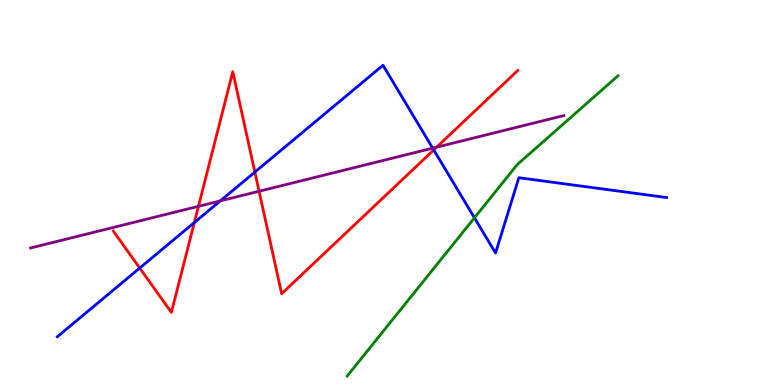[{'lines': ['blue', 'red'], 'intersections': [{'x': 1.8, 'y': 3.04}, {'x': 2.51, 'y': 4.22}, {'x': 3.29, 'y': 5.53}, {'x': 5.6, 'y': 6.11}]}, {'lines': ['green', 'red'], 'intersections': []}, {'lines': ['purple', 'red'], 'intersections': [{'x': 2.56, 'y': 4.64}, {'x': 3.34, 'y': 5.03}, {'x': 5.63, 'y': 6.18}]}, {'lines': ['blue', 'green'], 'intersections': [{'x': 6.12, 'y': 4.34}]}, {'lines': ['blue', 'purple'], 'intersections': [{'x': 2.84, 'y': 4.78}, {'x': 5.58, 'y': 6.15}]}, {'lines': ['green', 'purple'], 'intersections': []}]